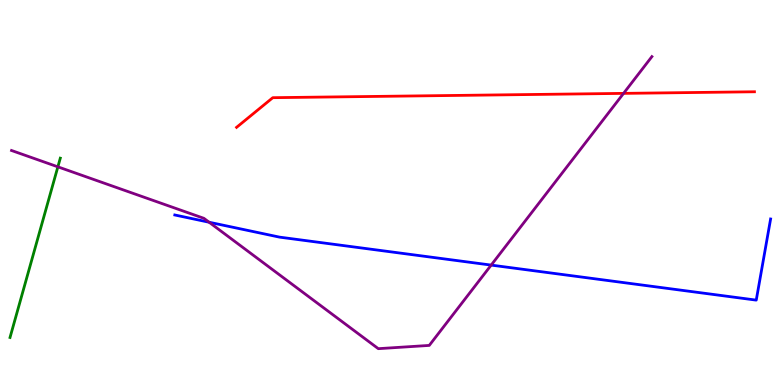[{'lines': ['blue', 'red'], 'intersections': []}, {'lines': ['green', 'red'], 'intersections': []}, {'lines': ['purple', 'red'], 'intersections': [{'x': 8.05, 'y': 7.57}]}, {'lines': ['blue', 'green'], 'intersections': []}, {'lines': ['blue', 'purple'], 'intersections': [{'x': 2.7, 'y': 4.23}, {'x': 6.34, 'y': 3.11}]}, {'lines': ['green', 'purple'], 'intersections': [{'x': 0.747, 'y': 5.67}]}]